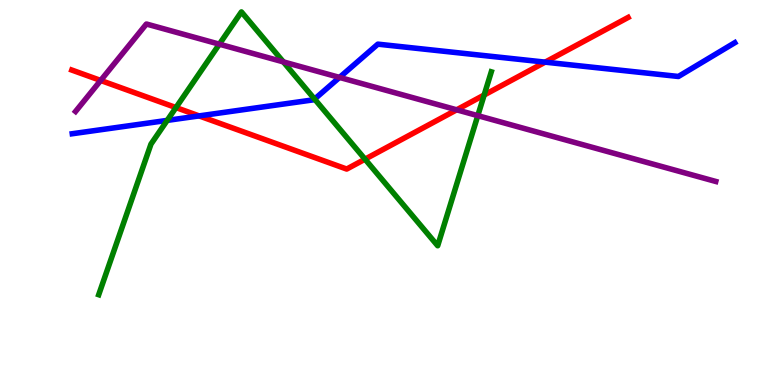[{'lines': ['blue', 'red'], 'intersections': [{'x': 2.57, 'y': 6.99}, {'x': 7.03, 'y': 8.39}]}, {'lines': ['green', 'red'], 'intersections': [{'x': 2.27, 'y': 7.21}, {'x': 4.71, 'y': 5.87}, {'x': 6.25, 'y': 7.53}]}, {'lines': ['purple', 'red'], 'intersections': [{'x': 1.3, 'y': 7.91}, {'x': 5.89, 'y': 7.15}]}, {'lines': ['blue', 'green'], 'intersections': [{'x': 2.16, 'y': 6.87}, {'x': 4.06, 'y': 7.43}]}, {'lines': ['blue', 'purple'], 'intersections': [{'x': 4.38, 'y': 7.99}]}, {'lines': ['green', 'purple'], 'intersections': [{'x': 2.83, 'y': 8.85}, {'x': 3.66, 'y': 8.39}, {'x': 6.17, 'y': 7.0}]}]